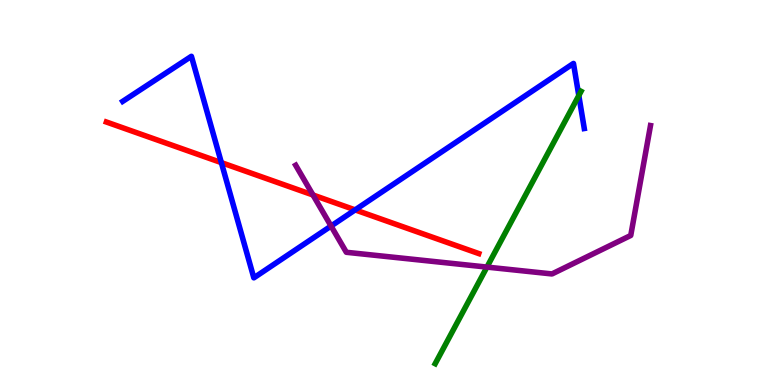[{'lines': ['blue', 'red'], 'intersections': [{'x': 2.86, 'y': 5.78}, {'x': 4.58, 'y': 4.55}]}, {'lines': ['green', 'red'], 'intersections': []}, {'lines': ['purple', 'red'], 'intersections': [{'x': 4.04, 'y': 4.94}]}, {'lines': ['blue', 'green'], 'intersections': [{'x': 7.47, 'y': 7.52}]}, {'lines': ['blue', 'purple'], 'intersections': [{'x': 4.27, 'y': 4.13}]}, {'lines': ['green', 'purple'], 'intersections': [{'x': 6.28, 'y': 3.06}]}]